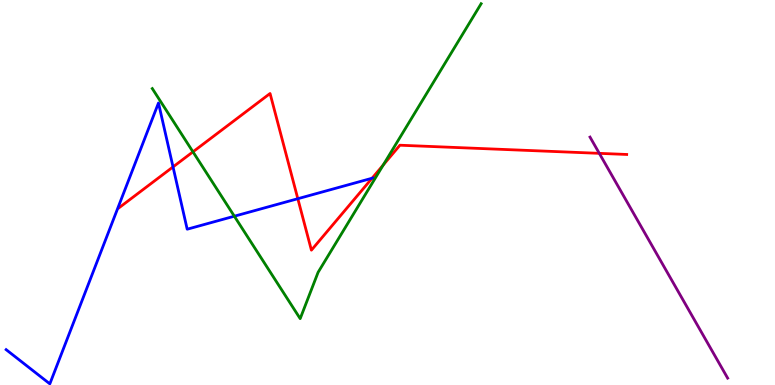[{'lines': ['blue', 'red'], 'intersections': [{'x': 2.23, 'y': 5.66}, {'x': 3.84, 'y': 4.84}, {'x': 4.8, 'y': 5.37}]}, {'lines': ['green', 'red'], 'intersections': [{'x': 2.49, 'y': 6.06}, {'x': 4.95, 'y': 5.72}]}, {'lines': ['purple', 'red'], 'intersections': [{'x': 7.73, 'y': 6.02}]}, {'lines': ['blue', 'green'], 'intersections': [{'x': 3.02, 'y': 4.38}]}, {'lines': ['blue', 'purple'], 'intersections': []}, {'lines': ['green', 'purple'], 'intersections': []}]